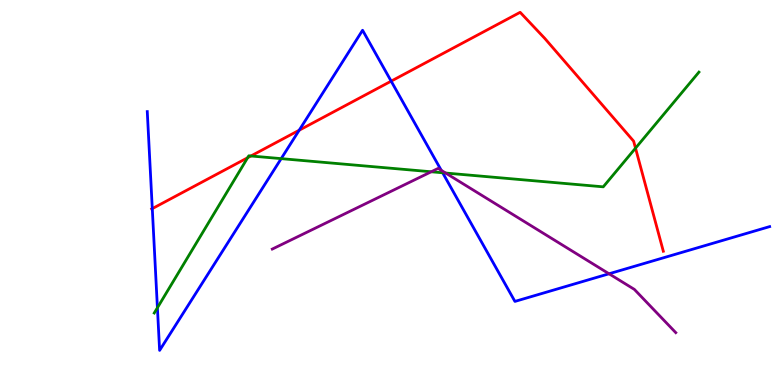[{'lines': ['blue', 'red'], 'intersections': [{'x': 1.96, 'y': 4.58}, {'x': 3.86, 'y': 6.62}, {'x': 5.05, 'y': 7.89}]}, {'lines': ['green', 'red'], 'intersections': [{'x': 3.2, 'y': 5.9}, {'x': 3.24, 'y': 5.95}, {'x': 8.2, 'y': 6.15}]}, {'lines': ['purple', 'red'], 'intersections': []}, {'lines': ['blue', 'green'], 'intersections': [{'x': 2.03, 'y': 2.01}, {'x': 3.63, 'y': 5.88}, {'x': 5.71, 'y': 5.51}]}, {'lines': ['blue', 'purple'], 'intersections': [{'x': 5.69, 'y': 5.58}, {'x': 7.86, 'y': 2.89}]}, {'lines': ['green', 'purple'], 'intersections': [{'x': 5.56, 'y': 5.54}, {'x': 5.75, 'y': 5.51}]}]